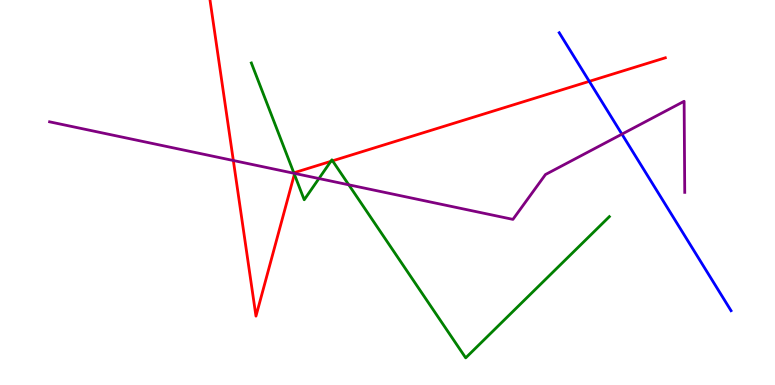[{'lines': ['blue', 'red'], 'intersections': [{'x': 7.6, 'y': 7.89}]}, {'lines': ['green', 'red'], 'intersections': [{'x': 3.8, 'y': 5.47}, {'x': 4.27, 'y': 5.81}, {'x': 4.29, 'y': 5.82}]}, {'lines': ['purple', 'red'], 'intersections': [{'x': 3.01, 'y': 5.83}, {'x': 3.8, 'y': 5.5}]}, {'lines': ['blue', 'green'], 'intersections': []}, {'lines': ['blue', 'purple'], 'intersections': [{'x': 8.02, 'y': 6.52}]}, {'lines': ['green', 'purple'], 'intersections': [{'x': 3.79, 'y': 5.5}, {'x': 4.12, 'y': 5.36}, {'x': 4.5, 'y': 5.2}]}]